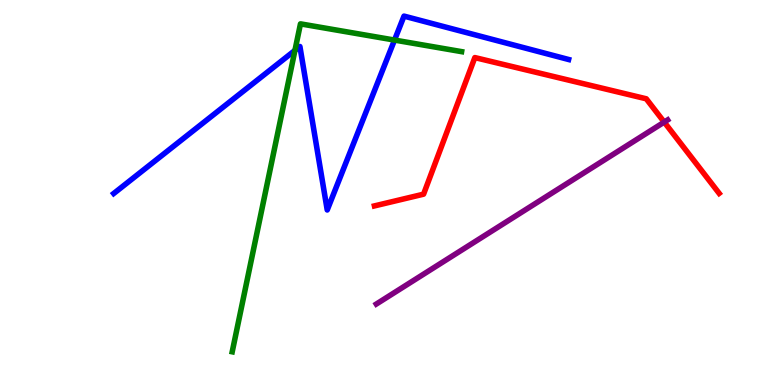[{'lines': ['blue', 'red'], 'intersections': []}, {'lines': ['green', 'red'], 'intersections': []}, {'lines': ['purple', 'red'], 'intersections': [{'x': 8.57, 'y': 6.83}]}, {'lines': ['blue', 'green'], 'intersections': [{'x': 3.81, 'y': 8.69}, {'x': 5.09, 'y': 8.96}]}, {'lines': ['blue', 'purple'], 'intersections': []}, {'lines': ['green', 'purple'], 'intersections': []}]